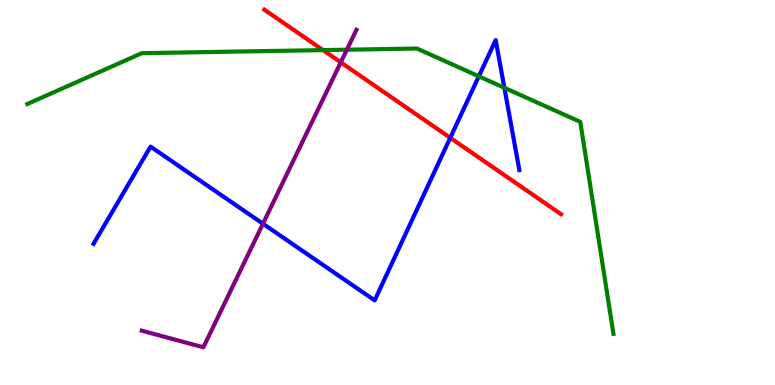[{'lines': ['blue', 'red'], 'intersections': [{'x': 5.81, 'y': 6.42}]}, {'lines': ['green', 'red'], 'intersections': [{'x': 4.17, 'y': 8.7}]}, {'lines': ['purple', 'red'], 'intersections': [{'x': 4.4, 'y': 8.38}]}, {'lines': ['blue', 'green'], 'intersections': [{'x': 6.18, 'y': 8.02}, {'x': 6.51, 'y': 7.72}]}, {'lines': ['blue', 'purple'], 'intersections': [{'x': 3.39, 'y': 4.19}]}, {'lines': ['green', 'purple'], 'intersections': [{'x': 4.48, 'y': 8.71}]}]